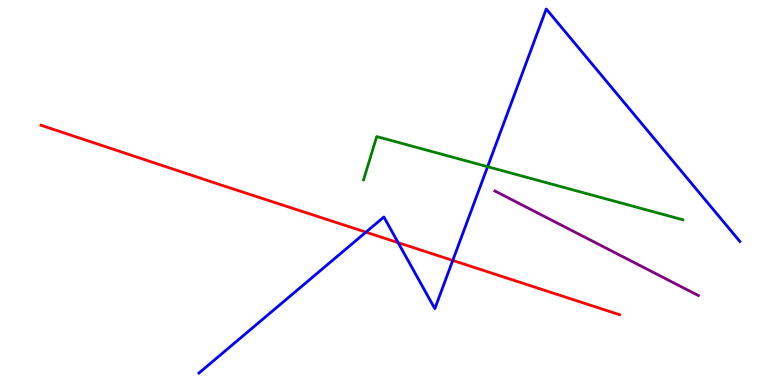[{'lines': ['blue', 'red'], 'intersections': [{'x': 4.72, 'y': 3.97}, {'x': 5.14, 'y': 3.7}, {'x': 5.84, 'y': 3.24}]}, {'lines': ['green', 'red'], 'intersections': []}, {'lines': ['purple', 'red'], 'intersections': []}, {'lines': ['blue', 'green'], 'intersections': [{'x': 6.29, 'y': 5.67}]}, {'lines': ['blue', 'purple'], 'intersections': []}, {'lines': ['green', 'purple'], 'intersections': []}]